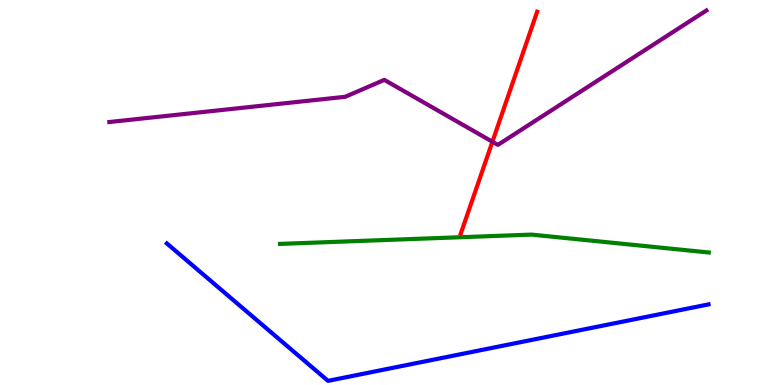[{'lines': ['blue', 'red'], 'intersections': []}, {'lines': ['green', 'red'], 'intersections': []}, {'lines': ['purple', 'red'], 'intersections': [{'x': 6.35, 'y': 6.32}]}, {'lines': ['blue', 'green'], 'intersections': []}, {'lines': ['blue', 'purple'], 'intersections': []}, {'lines': ['green', 'purple'], 'intersections': []}]